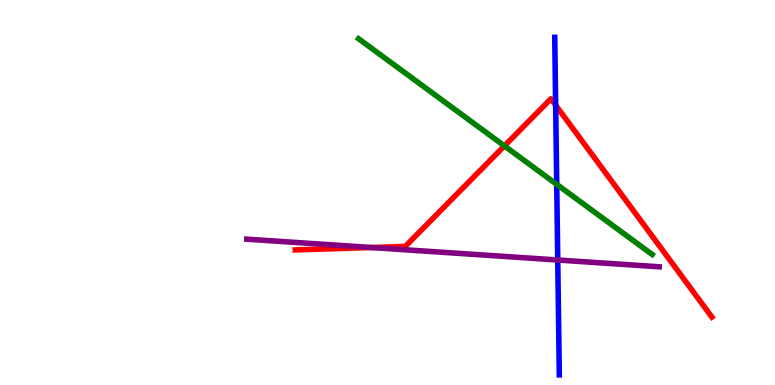[{'lines': ['blue', 'red'], 'intersections': [{'x': 7.17, 'y': 7.27}]}, {'lines': ['green', 'red'], 'intersections': [{'x': 6.51, 'y': 6.21}]}, {'lines': ['purple', 'red'], 'intersections': [{'x': 4.79, 'y': 3.57}]}, {'lines': ['blue', 'green'], 'intersections': [{'x': 7.18, 'y': 5.21}]}, {'lines': ['blue', 'purple'], 'intersections': [{'x': 7.2, 'y': 3.25}]}, {'lines': ['green', 'purple'], 'intersections': []}]